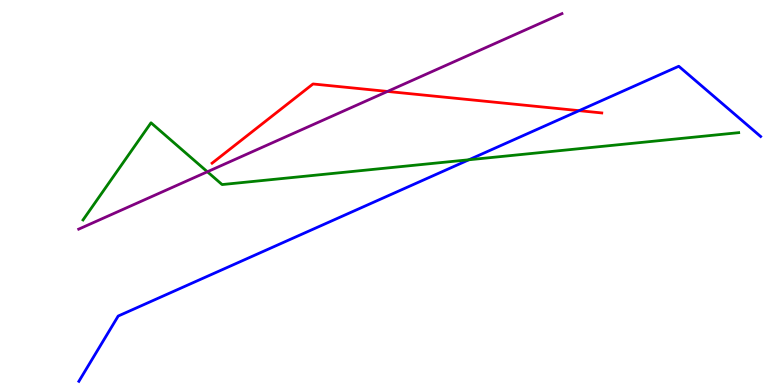[{'lines': ['blue', 'red'], 'intersections': [{'x': 7.47, 'y': 7.13}]}, {'lines': ['green', 'red'], 'intersections': []}, {'lines': ['purple', 'red'], 'intersections': [{'x': 5.0, 'y': 7.62}]}, {'lines': ['blue', 'green'], 'intersections': [{'x': 6.05, 'y': 5.85}]}, {'lines': ['blue', 'purple'], 'intersections': []}, {'lines': ['green', 'purple'], 'intersections': [{'x': 2.68, 'y': 5.54}]}]